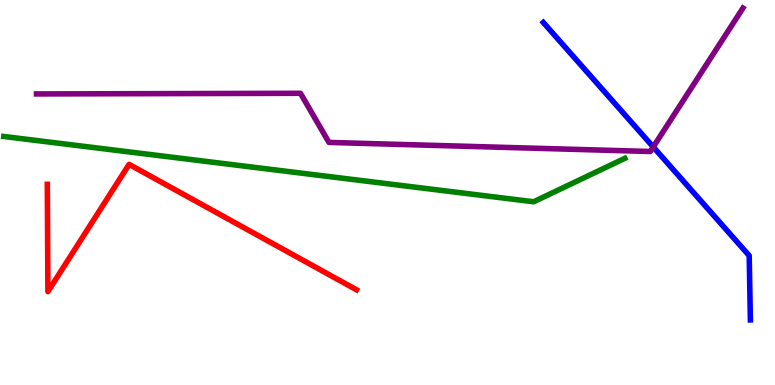[{'lines': ['blue', 'red'], 'intersections': []}, {'lines': ['green', 'red'], 'intersections': []}, {'lines': ['purple', 'red'], 'intersections': []}, {'lines': ['blue', 'green'], 'intersections': []}, {'lines': ['blue', 'purple'], 'intersections': [{'x': 8.43, 'y': 6.18}]}, {'lines': ['green', 'purple'], 'intersections': []}]